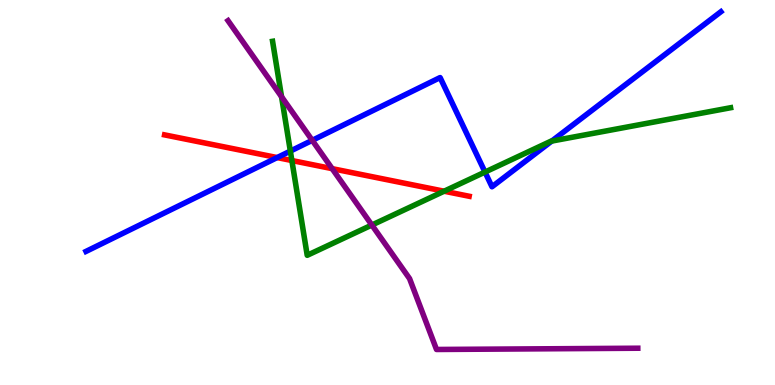[{'lines': ['blue', 'red'], 'intersections': [{'x': 3.58, 'y': 5.91}]}, {'lines': ['green', 'red'], 'intersections': [{'x': 3.77, 'y': 5.83}, {'x': 5.73, 'y': 5.03}]}, {'lines': ['purple', 'red'], 'intersections': [{'x': 4.29, 'y': 5.62}]}, {'lines': ['blue', 'green'], 'intersections': [{'x': 3.75, 'y': 6.08}, {'x': 6.26, 'y': 5.53}, {'x': 7.12, 'y': 6.34}]}, {'lines': ['blue', 'purple'], 'intersections': [{'x': 4.03, 'y': 6.35}]}, {'lines': ['green', 'purple'], 'intersections': [{'x': 3.63, 'y': 7.49}, {'x': 4.8, 'y': 4.15}]}]